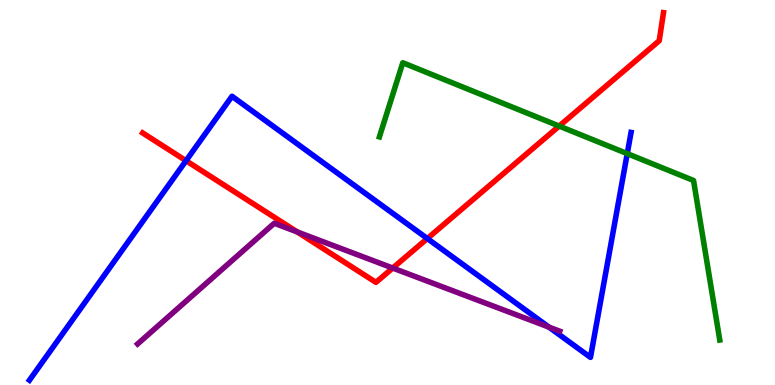[{'lines': ['blue', 'red'], 'intersections': [{'x': 2.4, 'y': 5.83}, {'x': 5.51, 'y': 3.8}]}, {'lines': ['green', 'red'], 'intersections': [{'x': 7.22, 'y': 6.73}]}, {'lines': ['purple', 'red'], 'intersections': [{'x': 3.84, 'y': 3.98}, {'x': 5.07, 'y': 3.04}]}, {'lines': ['blue', 'green'], 'intersections': [{'x': 8.09, 'y': 6.01}]}, {'lines': ['blue', 'purple'], 'intersections': [{'x': 7.08, 'y': 1.5}]}, {'lines': ['green', 'purple'], 'intersections': []}]